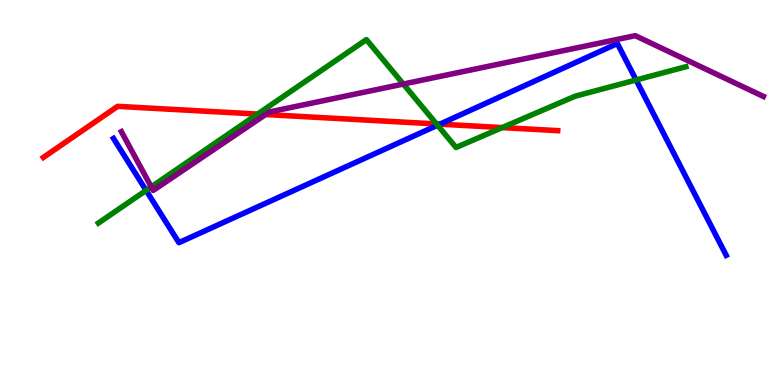[{'lines': ['blue', 'red'], 'intersections': [{'x': 5.68, 'y': 6.78}]}, {'lines': ['green', 'red'], 'intersections': [{'x': 3.32, 'y': 7.04}, {'x': 5.63, 'y': 6.78}, {'x': 6.48, 'y': 6.69}]}, {'lines': ['purple', 'red'], 'intersections': [{'x': 3.43, 'y': 7.03}]}, {'lines': ['blue', 'green'], 'intersections': [{'x': 1.89, 'y': 5.05}, {'x': 5.65, 'y': 6.75}, {'x': 8.21, 'y': 7.92}]}, {'lines': ['blue', 'purple'], 'intersections': []}, {'lines': ['green', 'purple'], 'intersections': [{'x': 1.95, 'y': 5.15}, {'x': 5.2, 'y': 7.82}]}]